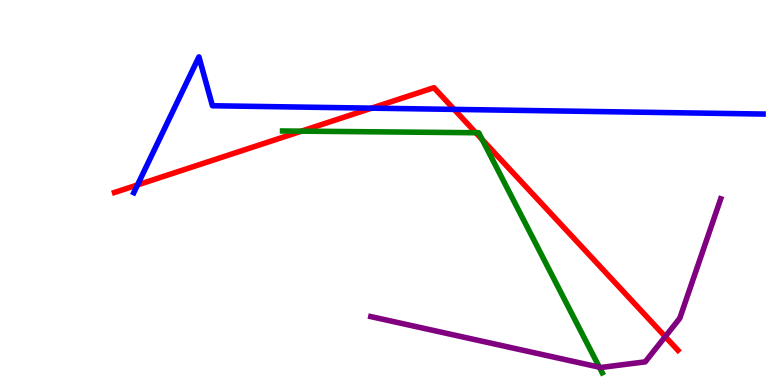[{'lines': ['blue', 'red'], 'intersections': [{'x': 1.77, 'y': 5.2}, {'x': 4.79, 'y': 7.19}, {'x': 5.86, 'y': 7.16}]}, {'lines': ['green', 'red'], 'intersections': [{'x': 3.89, 'y': 6.59}, {'x': 6.14, 'y': 6.55}, {'x': 6.22, 'y': 6.37}]}, {'lines': ['purple', 'red'], 'intersections': [{'x': 8.58, 'y': 1.26}]}, {'lines': ['blue', 'green'], 'intersections': []}, {'lines': ['blue', 'purple'], 'intersections': []}, {'lines': ['green', 'purple'], 'intersections': [{'x': 7.73, 'y': 0.463}]}]